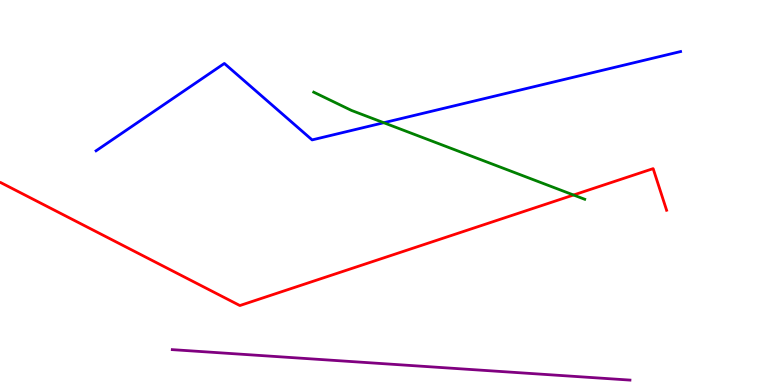[{'lines': ['blue', 'red'], 'intersections': []}, {'lines': ['green', 'red'], 'intersections': [{'x': 7.4, 'y': 4.93}]}, {'lines': ['purple', 'red'], 'intersections': []}, {'lines': ['blue', 'green'], 'intersections': [{'x': 4.95, 'y': 6.81}]}, {'lines': ['blue', 'purple'], 'intersections': []}, {'lines': ['green', 'purple'], 'intersections': []}]